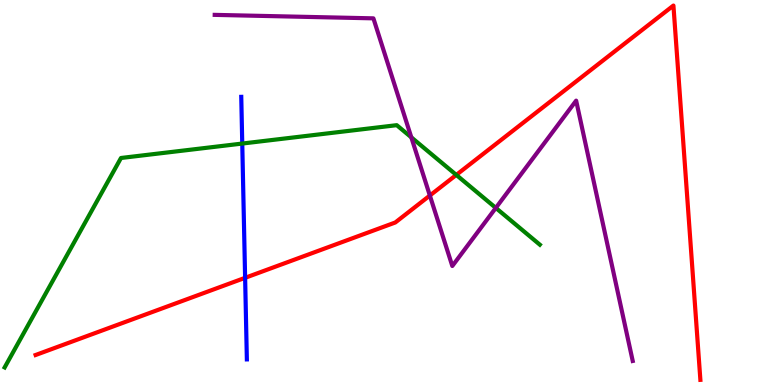[{'lines': ['blue', 'red'], 'intersections': [{'x': 3.16, 'y': 2.78}]}, {'lines': ['green', 'red'], 'intersections': [{'x': 5.89, 'y': 5.46}]}, {'lines': ['purple', 'red'], 'intersections': [{'x': 5.55, 'y': 4.92}]}, {'lines': ['blue', 'green'], 'intersections': [{'x': 3.13, 'y': 6.27}]}, {'lines': ['blue', 'purple'], 'intersections': []}, {'lines': ['green', 'purple'], 'intersections': [{'x': 5.31, 'y': 6.43}, {'x': 6.4, 'y': 4.6}]}]